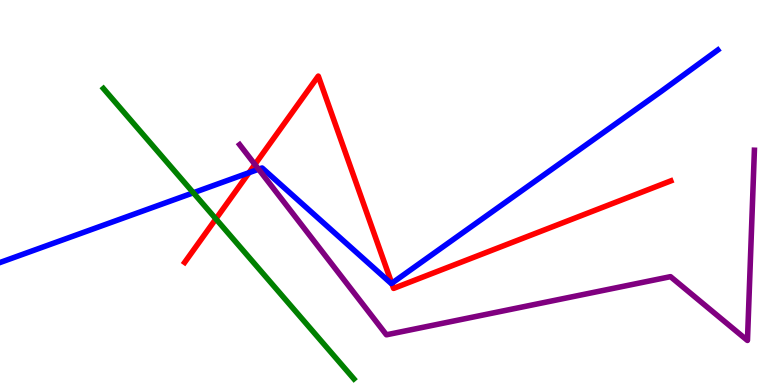[{'lines': ['blue', 'red'], 'intersections': [{'x': 3.21, 'y': 5.51}, {'x': 5.06, 'y': 2.64}]}, {'lines': ['green', 'red'], 'intersections': [{'x': 2.79, 'y': 4.31}]}, {'lines': ['purple', 'red'], 'intersections': [{'x': 3.29, 'y': 5.73}]}, {'lines': ['blue', 'green'], 'intersections': [{'x': 2.49, 'y': 4.99}]}, {'lines': ['blue', 'purple'], 'intersections': [{'x': 3.34, 'y': 5.6}]}, {'lines': ['green', 'purple'], 'intersections': []}]